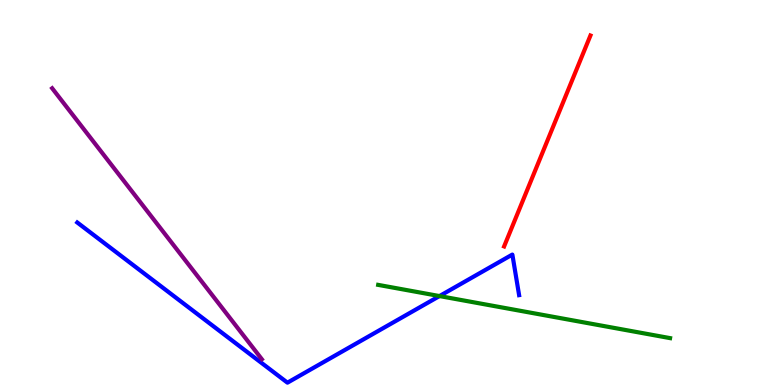[{'lines': ['blue', 'red'], 'intersections': []}, {'lines': ['green', 'red'], 'intersections': []}, {'lines': ['purple', 'red'], 'intersections': []}, {'lines': ['blue', 'green'], 'intersections': [{'x': 5.67, 'y': 2.31}]}, {'lines': ['blue', 'purple'], 'intersections': []}, {'lines': ['green', 'purple'], 'intersections': []}]